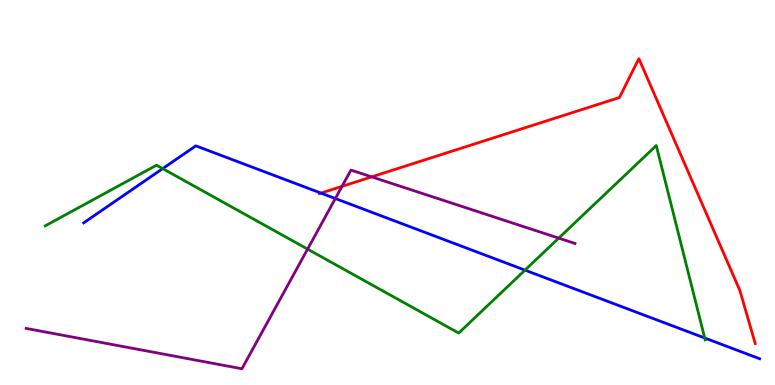[{'lines': ['blue', 'red'], 'intersections': [{'x': 4.14, 'y': 4.98}]}, {'lines': ['green', 'red'], 'intersections': []}, {'lines': ['purple', 'red'], 'intersections': [{'x': 4.41, 'y': 5.16}, {'x': 4.8, 'y': 5.41}]}, {'lines': ['blue', 'green'], 'intersections': [{'x': 2.1, 'y': 5.62}, {'x': 6.77, 'y': 2.98}, {'x': 9.09, 'y': 1.22}]}, {'lines': ['blue', 'purple'], 'intersections': [{'x': 4.33, 'y': 4.84}]}, {'lines': ['green', 'purple'], 'intersections': [{'x': 3.97, 'y': 3.53}, {'x': 7.21, 'y': 3.81}]}]